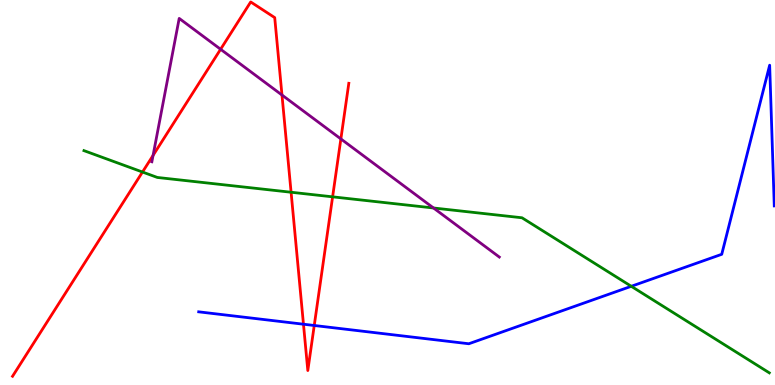[{'lines': ['blue', 'red'], 'intersections': [{'x': 3.92, 'y': 1.58}, {'x': 4.05, 'y': 1.55}]}, {'lines': ['green', 'red'], 'intersections': [{'x': 1.84, 'y': 5.53}, {'x': 3.76, 'y': 5.01}, {'x': 4.29, 'y': 4.89}]}, {'lines': ['purple', 'red'], 'intersections': [{'x': 1.98, 'y': 5.96}, {'x': 2.85, 'y': 8.72}, {'x': 3.64, 'y': 7.53}, {'x': 4.4, 'y': 6.39}]}, {'lines': ['blue', 'green'], 'intersections': [{'x': 8.15, 'y': 2.56}]}, {'lines': ['blue', 'purple'], 'intersections': []}, {'lines': ['green', 'purple'], 'intersections': [{'x': 5.59, 'y': 4.6}]}]